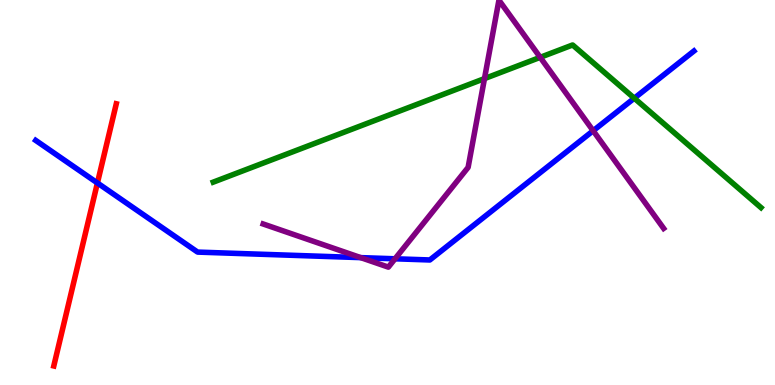[{'lines': ['blue', 'red'], 'intersections': [{'x': 1.26, 'y': 5.25}]}, {'lines': ['green', 'red'], 'intersections': []}, {'lines': ['purple', 'red'], 'intersections': []}, {'lines': ['blue', 'green'], 'intersections': [{'x': 8.18, 'y': 7.45}]}, {'lines': ['blue', 'purple'], 'intersections': [{'x': 4.66, 'y': 3.31}, {'x': 5.1, 'y': 3.28}, {'x': 7.65, 'y': 6.6}]}, {'lines': ['green', 'purple'], 'intersections': [{'x': 6.25, 'y': 7.96}, {'x': 6.97, 'y': 8.51}]}]